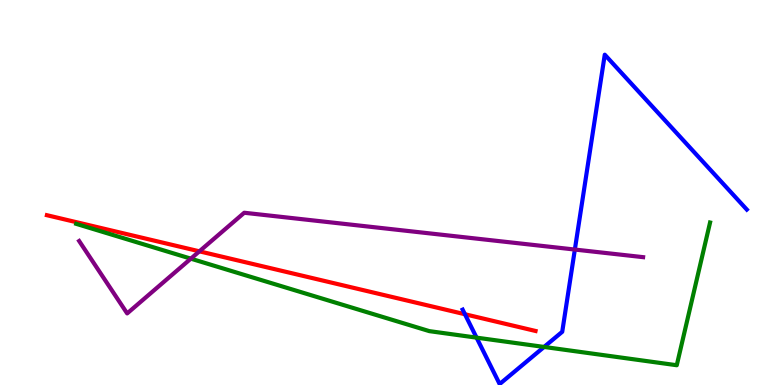[{'lines': ['blue', 'red'], 'intersections': [{'x': 6.0, 'y': 1.84}]}, {'lines': ['green', 'red'], 'intersections': []}, {'lines': ['purple', 'red'], 'intersections': [{'x': 2.57, 'y': 3.47}]}, {'lines': ['blue', 'green'], 'intersections': [{'x': 6.15, 'y': 1.23}, {'x': 7.02, 'y': 0.988}]}, {'lines': ['blue', 'purple'], 'intersections': [{'x': 7.42, 'y': 3.52}]}, {'lines': ['green', 'purple'], 'intersections': [{'x': 2.46, 'y': 3.28}]}]